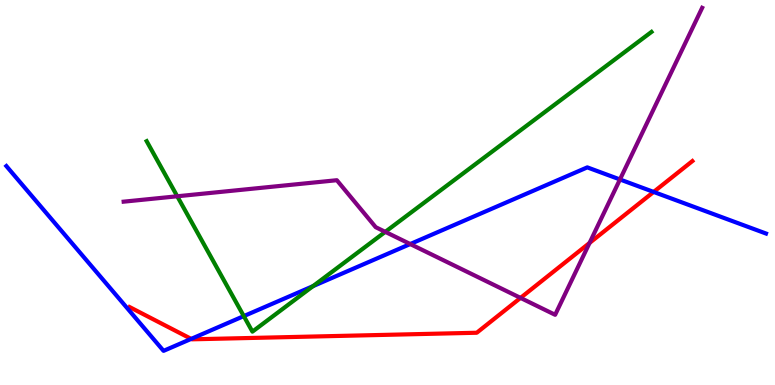[{'lines': ['blue', 'red'], 'intersections': [{'x': 2.47, 'y': 1.2}, {'x': 8.43, 'y': 5.01}]}, {'lines': ['green', 'red'], 'intersections': []}, {'lines': ['purple', 'red'], 'intersections': [{'x': 6.72, 'y': 2.26}, {'x': 7.61, 'y': 3.69}]}, {'lines': ['blue', 'green'], 'intersections': [{'x': 3.15, 'y': 1.79}, {'x': 4.04, 'y': 2.57}]}, {'lines': ['blue', 'purple'], 'intersections': [{'x': 5.29, 'y': 3.66}, {'x': 8.0, 'y': 5.34}]}, {'lines': ['green', 'purple'], 'intersections': [{'x': 2.29, 'y': 4.9}, {'x': 4.97, 'y': 3.98}]}]